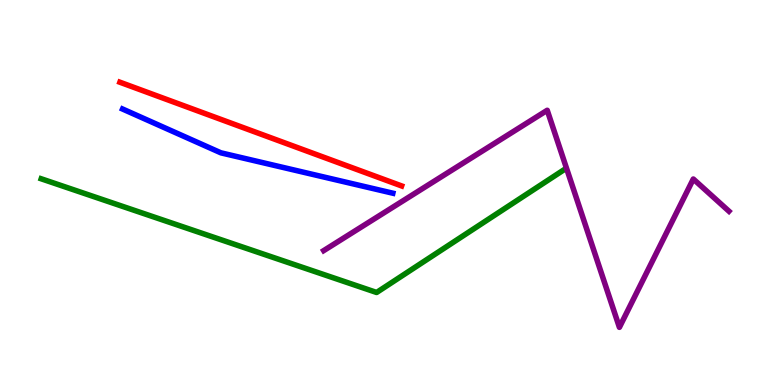[{'lines': ['blue', 'red'], 'intersections': []}, {'lines': ['green', 'red'], 'intersections': []}, {'lines': ['purple', 'red'], 'intersections': []}, {'lines': ['blue', 'green'], 'intersections': []}, {'lines': ['blue', 'purple'], 'intersections': []}, {'lines': ['green', 'purple'], 'intersections': []}]